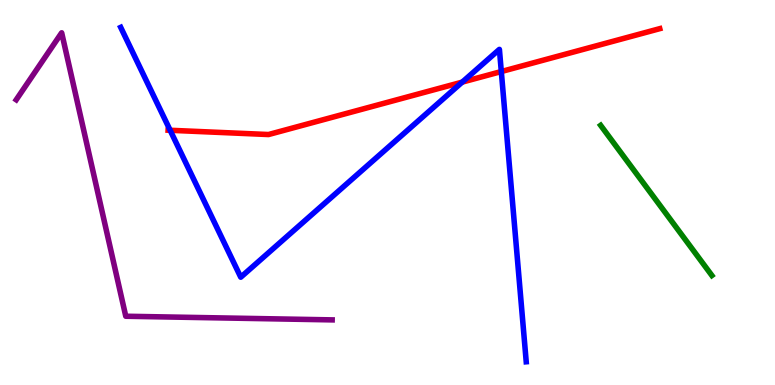[{'lines': ['blue', 'red'], 'intersections': [{'x': 2.2, 'y': 6.62}, {'x': 5.96, 'y': 7.87}, {'x': 6.47, 'y': 8.14}]}, {'lines': ['green', 'red'], 'intersections': []}, {'lines': ['purple', 'red'], 'intersections': []}, {'lines': ['blue', 'green'], 'intersections': []}, {'lines': ['blue', 'purple'], 'intersections': []}, {'lines': ['green', 'purple'], 'intersections': []}]